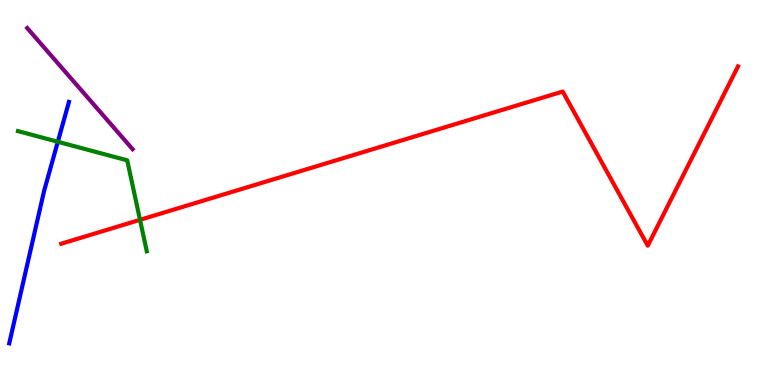[{'lines': ['blue', 'red'], 'intersections': []}, {'lines': ['green', 'red'], 'intersections': [{'x': 1.81, 'y': 4.29}]}, {'lines': ['purple', 'red'], 'intersections': []}, {'lines': ['blue', 'green'], 'intersections': [{'x': 0.746, 'y': 6.32}]}, {'lines': ['blue', 'purple'], 'intersections': []}, {'lines': ['green', 'purple'], 'intersections': []}]